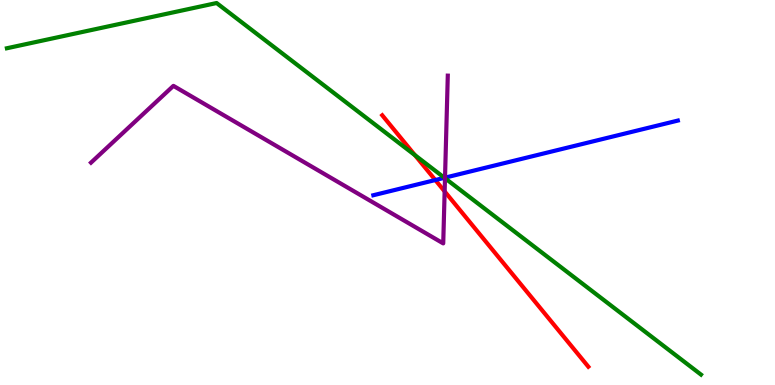[{'lines': ['blue', 'red'], 'intersections': [{'x': 5.62, 'y': 5.32}]}, {'lines': ['green', 'red'], 'intersections': [{'x': 5.35, 'y': 5.97}]}, {'lines': ['purple', 'red'], 'intersections': [{'x': 5.74, 'y': 5.03}]}, {'lines': ['blue', 'green'], 'intersections': [{'x': 5.73, 'y': 5.38}]}, {'lines': ['blue', 'purple'], 'intersections': [{'x': 5.74, 'y': 5.39}]}, {'lines': ['green', 'purple'], 'intersections': [{'x': 5.74, 'y': 5.37}]}]